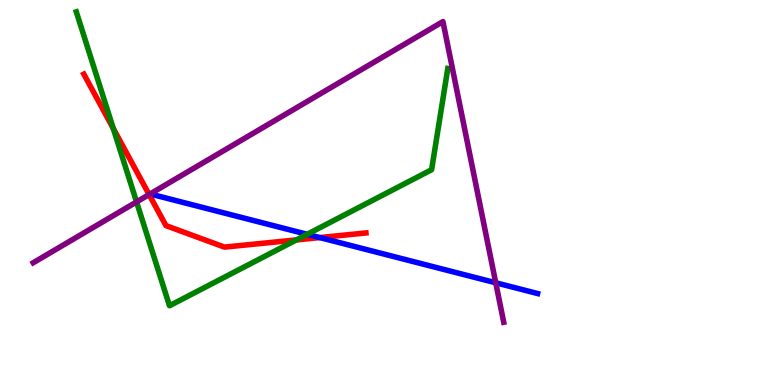[{'lines': ['blue', 'red'], 'intersections': [{'x': 4.13, 'y': 3.83}]}, {'lines': ['green', 'red'], 'intersections': [{'x': 1.46, 'y': 6.66}, {'x': 3.82, 'y': 3.77}]}, {'lines': ['purple', 'red'], 'intersections': [{'x': 1.92, 'y': 4.95}]}, {'lines': ['blue', 'green'], 'intersections': [{'x': 3.96, 'y': 3.91}]}, {'lines': ['blue', 'purple'], 'intersections': [{'x': 6.4, 'y': 2.66}]}, {'lines': ['green', 'purple'], 'intersections': [{'x': 1.76, 'y': 4.76}]}]